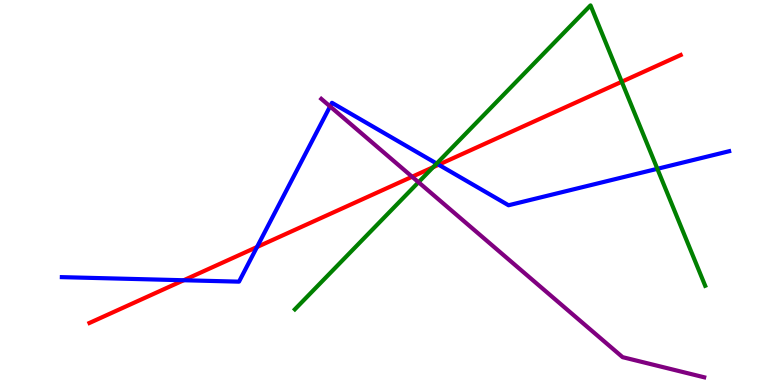[{'lines': ['blue', 'red'], 'intersections': [{'x': 2.37, 'y': 2.72}, {'x': 3.32, 'y': 3.58}, {'x': 5.66, 'y': 5.72}]}, {'lines': ['green', 'red'], 'intersections': [{'x': 5.59, 'y': 5.66}, {'x': 8.02, 'y': 7.88}]}, {'lines': ['purple', 'red'], 'intersections': [{'x': 5.32, 'y': 5.41}]}, {'lines': ['blue', 'green'], 'intersections': [{'x': 5.63, 'y': 5.75}, {'x': 8.48, 'y': 5.62}]}, {'lines': ['blue', 'purple'], 'intersections': [{'x': 4.26, 'y': 7.24}]}, {'lines': ['green', 'purple'], 'intersections': [{'x': 5.4, 'y': 5.27}]}]